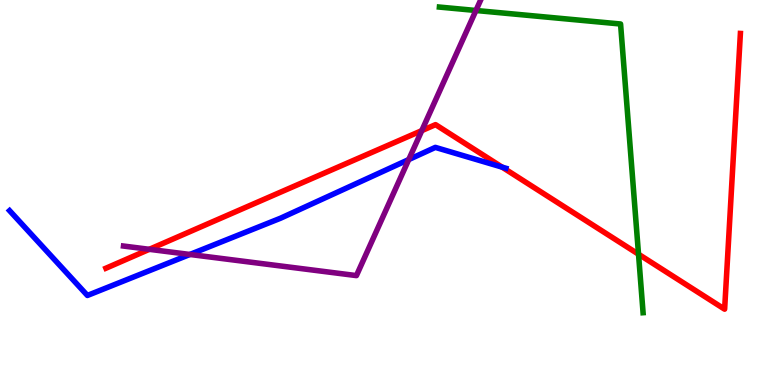[{'lines': ['blue', 'red'], 'intersections': [{'x': 6.48, 'y': 5.66}]}, {'lines': ['green', 'red'], 'intersections': [{'x': 8.24, 'y': 3.4}]}, {'lines': ['purple', 'red'], 'intersections': [{'x': 1.93, 'y': 3.52}, {'x': 5.44, 'y': 6.61}]}, {'lines': ['blue', 'green'], 'intersections': []}, {'lines': ['blue', 'purple'], 'intersections': [{'x': 2.45, 'y': 3.39}, {'x': 5.27, 'y': 5.86}]}, {'lines': ['green', 'purple'], 'intersections': [{'x': 6.14, 'y': 9.73}]}]